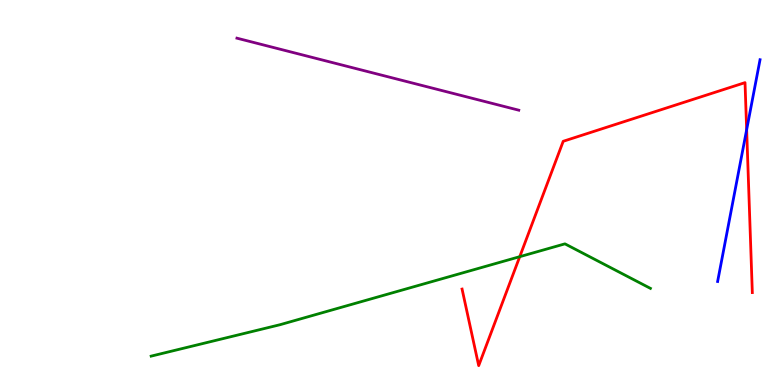[{'lines': ['blue', 'red'], 'intersections': [{'x': 9.63, 'y': 6.63}]}, {'lines': ['green', 'red'], 'intersections': [{'x': 6.71, 'y': 3.33}]}, {'lines': ['purple', 'red'], 'intersections': []}, {'lines': ['blue', 'green'], 'intersections': []}, {'lines': ['blue', 'purple'], 'intersections': []}, {'lines': ['green', 'purple'], 'intersections': []}]